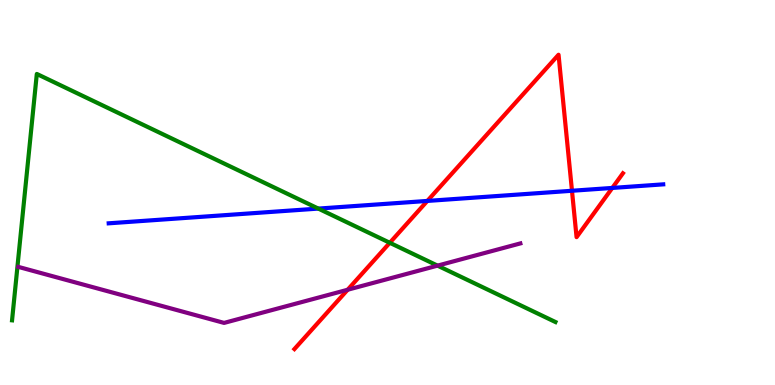[{'lines': ['blue', 'red'], 'intersections': [{'x': 5.51, 'y': 4.78}, {'x': 7.38, 'y': 5.05}, {'x': 7.9, 'y': 5.12}]}, {'lines': ['green', 'red'], 'intersections': [{'x': 5.03, 'y': 3.69}]}, {'lines': ['purple', 'red'], 'intersections': [{'x': 4.49, 'y': 2.47}]}, {'lines': ['blue', 'green'], 'intersections': [{'x': 4.11, 'y': 4.58}]}, {'lines': ['blue', 'purple'], 'intersections': []}, {'lines': ['green', 'purple'], 'intersections': [{'x': 5.65, 'y': 3.1}]}]